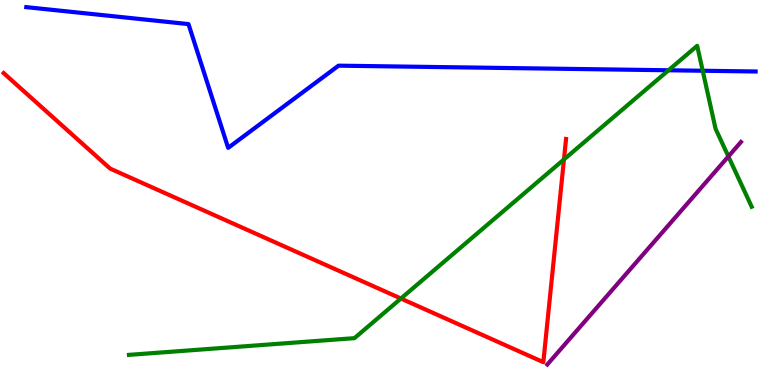[{'lines': ['blue', 'red'], 'intersections': []}, {'lines': ['green', 'red'], 'intersections': [{'x': 5.17, 'y': 2.25}, {'x': 7.28, 'y': 5.86}]}, {'lines': ['purple', 'red'], 'intersections': []}, {'lines': ['blue', 'green'], 'intersections': [{'x': 8.63, 'y': 8.17}, {'x': 9.07, 'y': 8.16}]}, {'lines': ['blue', 'purple'], 'intersections': []}, {'lines': ['green', 'purple'], 'intersections': [{'x': 9.4, 'y': 5.94}]}]